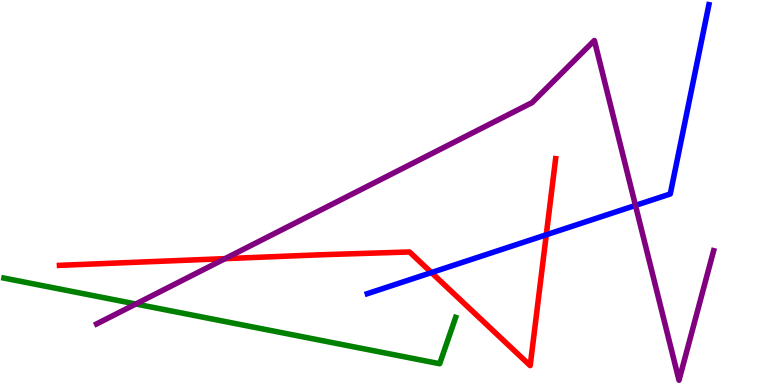[{'lines': ['blue', 'red'], 'intersections': [{'x': 5.57, 'y': 2.92}, {'x': 7.05, 'y': 3.9}]}, {'lines': ['green', 'red'], 'intersections': []}, {'lines': ['purple', 'red'], 'intersections': [{'x': 2.9, 'y': 3.28}]}, {'lines': ['blue', 'green'], 'intersections': []}, {'lines': ['blue', 'purple'], 'intersections': [{'x': 8.2, 'y': 4.66}]}, {'lines': ['green', 'purple'], 'intersections': [{'x': 1.75, 'y': 2.1}]}]